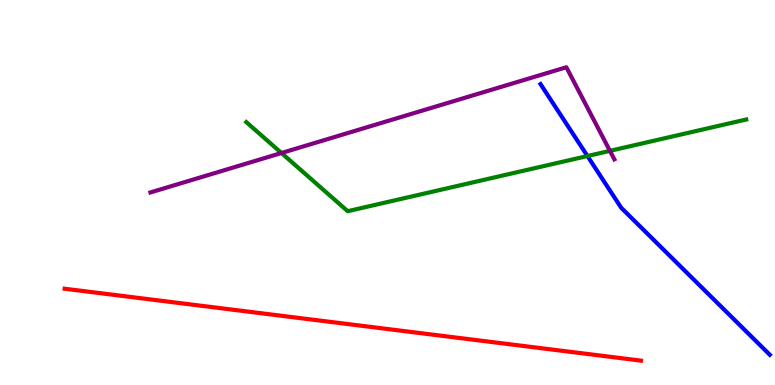[{'lines': ['blue', 'red'], 'intersections': []}, {'lines': ['green', 'red'], 'intersections': []}, {'lines': ['purple', 'red'], 'intersections': []}, {'lines': ['blue', 'green'], 'intersections': [{'x': 7.58, 'y': 5.95}]}, {'lines': ['blue', 'purple'], 'intersections': []}, {'lines': ['green', 'purple'], 'intersections': [{'x': 3.63, 'y': 6.03}, {'x': 7.87, 'y': 6.08}]}]